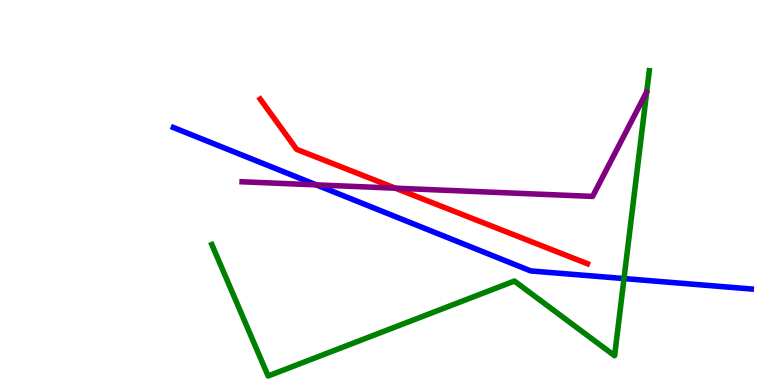[{'lines': ['blue', 'red'], 'intersections': []}, {'lines': ['green', 'red'], 'intersections': []}, {'lines': ['purple', 'red'], 'intersections': [{'x': 5.1, 'y': 5.11}]}, {'lines': ['blue', 'green'], 'intersections': [{'x': 8.05, 'y': 2.76}]}, {'lines': ['blue', 'purple'], 'intersections': [{'x': 4.08, 'y': 5.2}]}, {'lines': ['green', 'purple'], 'intersections': []}]